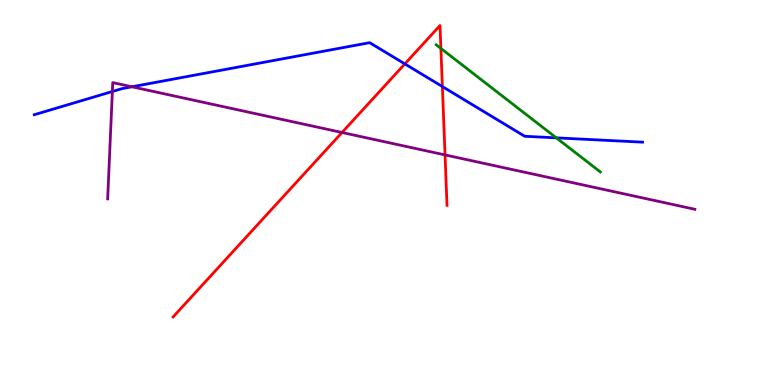[{'lines': ['blue', 'red'], 'intersections': [{'x': 5.22, 'y': 8.34}, {'x': 5.71, 'y': 7.75}]}, {'lines': ['green', 'red'], 'intersections': [{'x': 5.69, 'y': 8.74}]}, {'lines': ['purple', 'red'], 'intersections': [{'x': 4.41, 'y': 6.56}, {'x': 5.74, 'y': 5.98}]}, {'lines': ['blue', 'green'], 'intersections': [{'x': 7.18, 'y': 6.42}]}, {'lines': ['blue', 'purple'], 'intersections': [{'x': 1.45, 'y': 7.62}, {'x': 1.7, 'y': 7.75}]}, {'lines': ['green', 'purple'], 'intersections': []}]